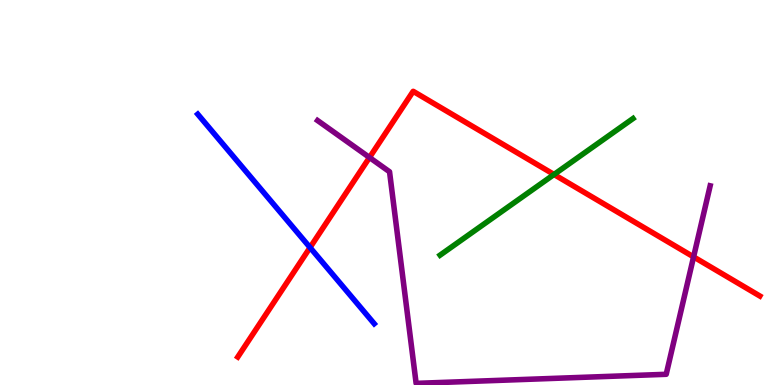[{'lines': ['blue', 'red'], 'intersections': [{'x': 4.0, 'y': 3.57}]}, {'lines': ['green', 'red'], 'intersections': [{'x': 7.15, 'y': 5.47}]}, {'lines': ['purple', 'red'], 'intersections': [{'x': 4.77, 'y': 5.91}, {'x': 8.95, 'y': 3.33}]}, {'lines': ['blue', 'green'], 'intersections': []}, {'lines': ['blue', 'purple'], 'intersections': []}, {'lines': ['green', 'purple'], 'intersections': []}]